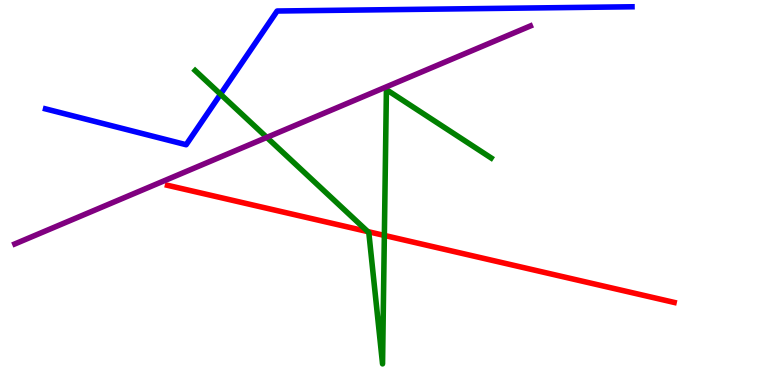[{'lines': ['blue', 'red'], 'intersections': []}, {'lines': ['green', 'red'], 'intersections': [{'x': 4.75, 'y': 3.98}, {'x': 4.96, 'y': 3.89}]}, {'lines': ['purple', 'red'], 'intersections': []}, {'lines': ['blue', 'green'], 'intersections': [{'x': 2.85, 'y': 7.55}]}, {'lines': ['blue', 'purple'], 'intersections': []}, {'lines': ['green', 'purple'], 'intersections': [{'x': 3.44, 'y': 6.43}]}]